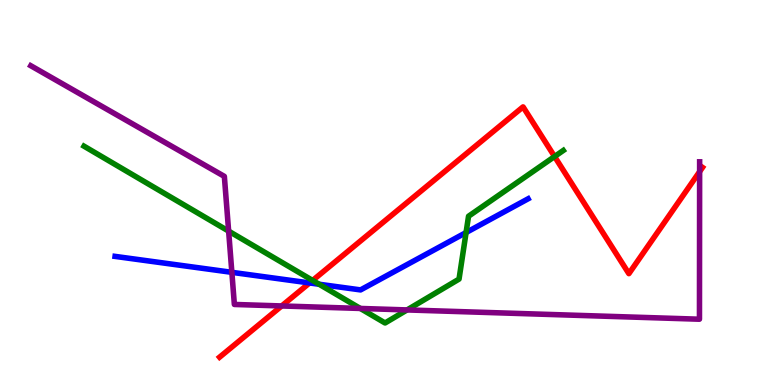[{'lines': ['blue', 'red'], 'intersections': [{'x': 3.99, 'y': 2.65}]}, {'lines': ['green', 'red'], 'intersections': [{'x': 4.03, 'y': 2.72}, {'x': 7.16, 'y': 5.93}]}, {'lines': ['purple', 'red'], 'intersections': [{'x': 3.63, 'y': 2.05}, {'x': 9.03, 'y': 5.54}]}, {'lines': ['blue', 'green'], 'intersections': [{'x': 4.12, 'y': 2.62}, {'x': 6.01, 'y': 3.96}]}, {'lines': ['blue', 'purple'], 'intersections': [{'x': 2.99, 'y': 2.93}]}, {'lines': ['green', 'purple'], 'intersections': [{'x': 2.95, 'y': 4.0}, {'x': 4.65, 'y': 1.99}, {'x': 5.25, 'y': 1.95}]}]